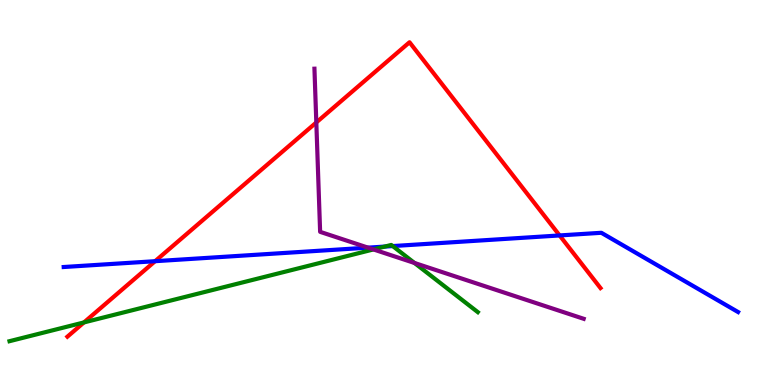[{'lines': ['blue', 'red'], 'intersections': [{'x': 2.0, 'y': 3.22}, {'x': 7.22, 'y': 3.88}]}, {'lines': ['green', 'red'], 'intersections': [{'x': 1.08, 'y': 1.63}]}, {'lines': ['purple', 'red'], 'intersections': [{'x': 4.08, 'y': 6.82}]}, {'lines': ['blue', 'green'], 'intersections': [{'x': 4.96, 'y': 3.6}, {'x': 5.07, 'y': 3.61}]}, {'lines': ['blue', 'purple'], 'intersections': [{'x': 4.75, 'y': 3.57}]}, {'lines': ['green', 'purple'], 'intersections': [{'x': 4.82, 'y': 3.52}, {'x': 5.35, 'y': 3.17}]}]